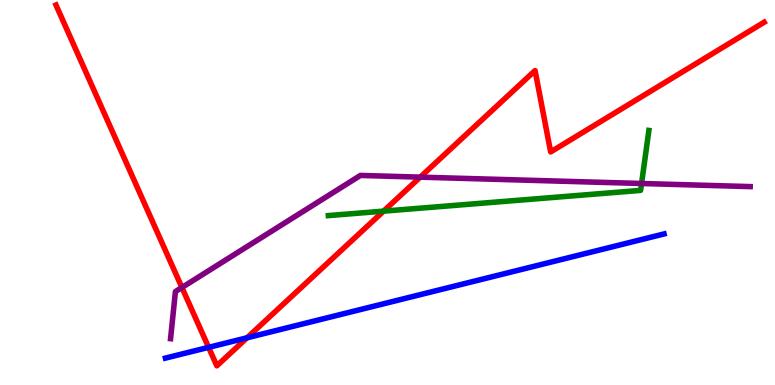[{'lines': ['blue', 'red'], 'intersections': [{'x': 2.69, 'y': 0.978}, {'x': 3.19, 'y': 1.23}]}, {'lines': ['green', 'red'], 'intersections': [{'x': 4.95, 'y': 4.52}]}, {'lines': ['purple', 'red'], 'intersections': [{'x': 2.35, 'y': 2.53}, {'x': 5.42, 'y': 5.4}]}, {'lines': ['blue', 'green'], 'intersections': []}, {'lines': ['blue', 'purple'], 'intersections': []}, {'lines': ['green', 'purple'], 'intersections': [{'x': 8.28, 'y': 5.23}]}]